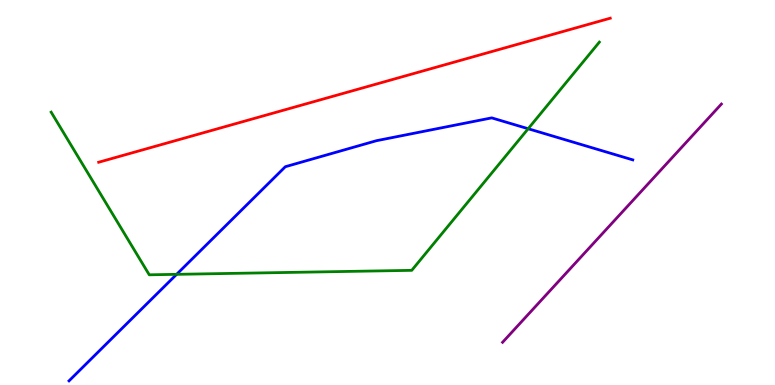[{'lines': ['blue', 'red'], 'intersections': []}, {'lines': ['green', 'red'], 'intersections': []}, {'lines': ['purple', 'red'], 'intersections': []}, {'lines': ['blue', 'green'], 'intersections': [{'x': 2.28, 'y': 2.87}, {'x': 6.82, 'y': 6.66}]}, {'lines': ['blue', 'purple'], 'intersections': []}, {'lines': ['green', 'purple'], 'intersections': []}]